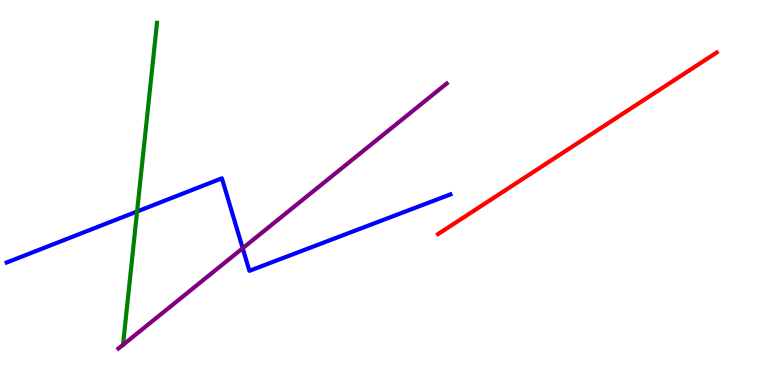[{'lines': ['blue', 'red'], 'intersections': []}, {'lines': ['green', 'red'], 'intersections': []}, {'lines': ['purple', 'red'], 'intersections': []}, {'lines': ['blue', 'green'], 'intersections': [{'x': 1.77, 'y': 4.51}]}, {'lines': ['blue', 'purple'], 'intersections': [{'x': 3.13, 'y': 3.55}]}, {'lines': ['green', 'purple'], 'intersections': []}]